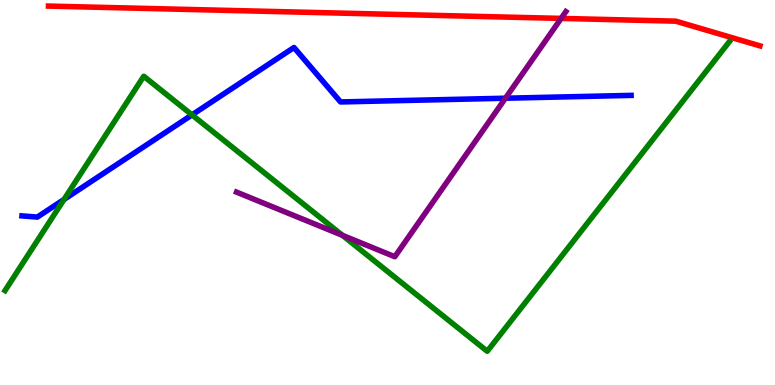[{'lines': ['blue', 'red'], 'intersections': []}, {'lines': ['green', 'red'], 'intersections': []}, {'lines': ['purple', 'red'], 'intersections': [{'x': 7.24, 'y': 9.52}]}, {'lines': ['blue', 'green'], 'intersections': [{'x': 0.826, 'y': 4.82}, {'x': 2.48, 'y': 7.02}]}, {'lines': ['blue', 'purple'], 'intersections': [{'x': 6.52, 'y': 7.45}]}, {'lines': ['green', 'purple'], 'intersections': [{'x': 4.42, 'y': 3.89}]}]